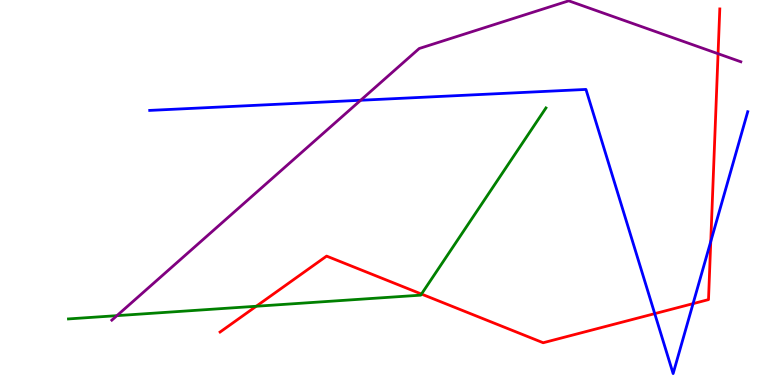[{'lines': ['blue', 'red'], 'intersections': [{'x': 8.45, 'y': 1.85}, {'x': 8.94, 'y': 2.11}, {'x': 9.17, 'y': 3.73}]}, {'lines': ['green', 'red'], 'intersections': [{'x': 3.31, 'y': 2.05}, {'x': 5.44, 'y': 2.36}]}, {'lines': ['purple', 'red'], 'intersections': [{'x': 9.27, 'y': 8.61}]}, {'lines': ['blue', 'green'], 'intersections': []}, {'lines': ['blue', 'purple'], 'intersections': [{'x': 4.65, 'y': 7.4}]}, {'lines': ['green', 'purple'], 'intersections': [{'x': 1.51, 'y': 1.8}]}]